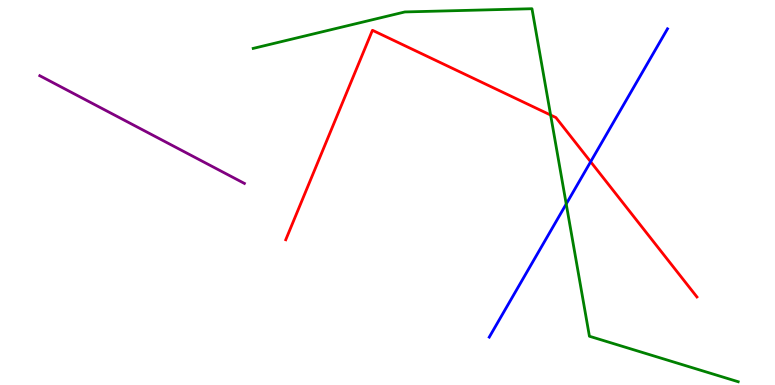[{'lines': ['blue', 'red'], 'intersections': [{'x': 7.62, 'y': 5.8}]}, {'lines': ['green', 'red'], 'intersections': [{'x': 7.1, 'y': 7.01}]}, {'lines': ['purple', 'red'], 'intersections': []}, {'lines': ['blue', 'green'], 'intersections': [{'x': 7.31, 'y': 4.7}]}, {'lines': ['blue', 'purple'], 'intersections': []}, {'lines': ['green', 'purple'], 'intersections': []}]